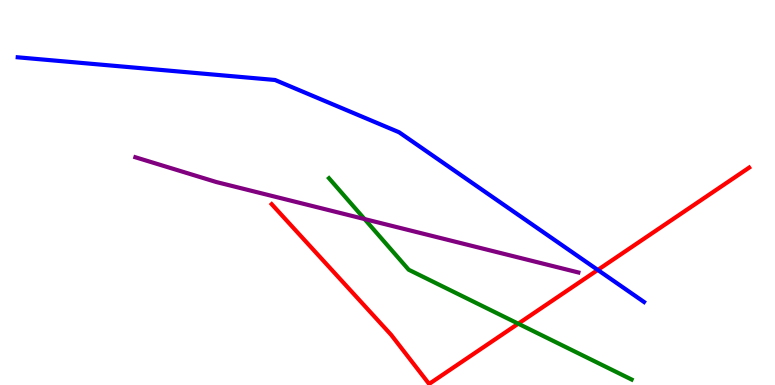[{'lines': ['blue', 'red'], 'intersections': [{'x': 7.71, 'y': 2.99}]}, {'lines': ['green', 'red'], 'intersections': [{'x': 6.69, 'y': 1.59}]}, {'lines': ['purple', 'red'], 'intersections': []}, {'lines': ['blue', 'green'], 'intersections': []}, {'lines': ['blue', 'purple'], 'intersections': []}, {'lines': ['green', 'purple'], 'intersections': [{'x': 4.7, 'y': 4.31}]}]